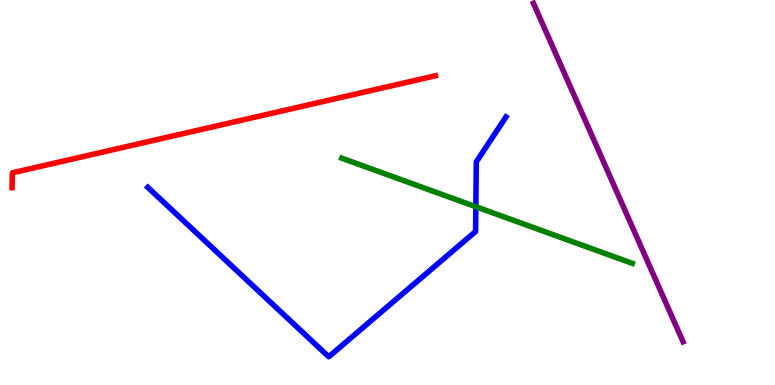[{'lines': ['blue', 'red'], 'intersections': []}, {'lines': ['green', 'red'], 'intersections': []}, {'lines': ['purple', 'red'], 'intersections': []}, {'lines': ['blue', 'green'], 'intersections': [{'x': 6.14, 'y': 4.63}]}, {'lines': ['blue', 'purple'], 'intersections': []}, {'lines': ['green', 'purple'], 'intersections': []}]